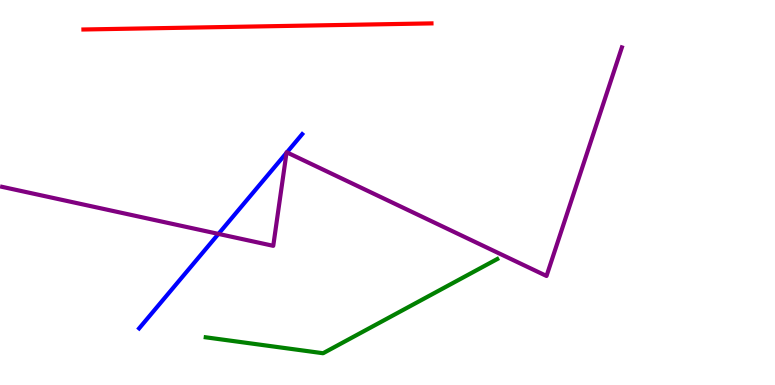[{'lines': ['blue', 'red'], 'intersections': []}, {'lines': ['green', 'red'], 'intersections': []}, {'lines': ['purple', 'red'], 'intersections': []}, {'lines': ['blue', 'green'], 'intersections': []}, {'lines': ['blue', 'purple'], 'intersections': [{'x': 2.82, 'y': 3.92}, {'x': 3.7, 'y': 6.03}, {'x': 3.7, 'y': 6.04}]}, {'lines': ['green', 'purple'], 'intersections': []}]